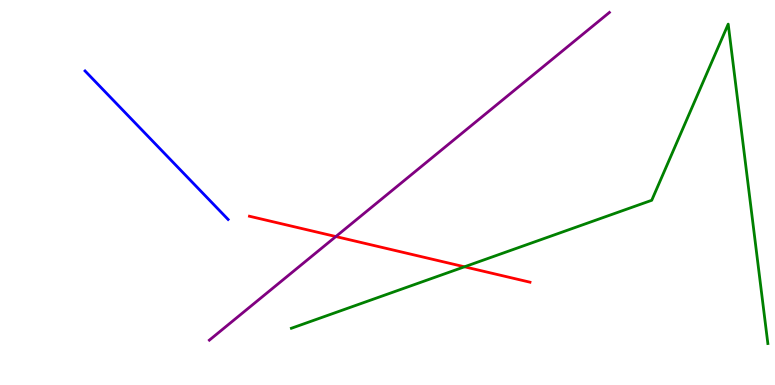[{'lines': ['blue', 'red'], 'intersections': []}, {'lines': ['green', 'red'], 'intersections': [{'x': 5.99, 'y': 3.07}]}, {'lines': ['purple', 'red'], 'intersections': [{'x': 4.33, 'y': 3.86}]}, {'lines': ['blue', 'green'], 'intersections': []}, {'lines': ['blue', 'purple'], 'intersections': []}, {'lines': ['green', 'purple'], 'intersections': []}]